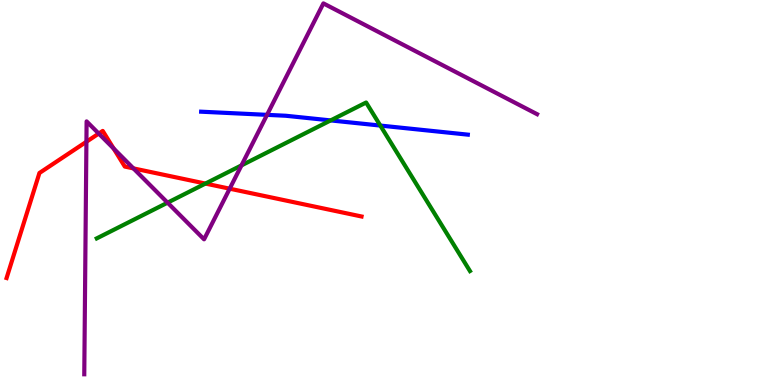[{'lines': ['blue', 'red'], 'intersections': []}, {'lines': ['green', 'red'], 'intersections': [{'x': 2.65, 'y': 5.23}]}, {'lines': ['purple', 'red'], 'intersections': [{'x': 1.12, 'y': 6.32}, {'x': 1.27, 'y': 6.53}, {'x': 1.47, 'y': 6.14}, {'x': 1.72, 'y': 5.63}, {'x': 2.96, 'y': 5.1}]}, {'lines': ['blue', 'green'], 'intersections': [{'x': 4.27, 'y': 6.87}, {'x': 4.91, 'y': 6.74}]}, {'lines': ['blue', 'purple'], 'intersections': [{'x': 3.45, 'y': 7.02}]}, {'lines': ['green', 'purple'], 'intersections': [{'x': 2.16, 'y': 4.74}, {'x': 3.12, 'y': 5.7}]}]